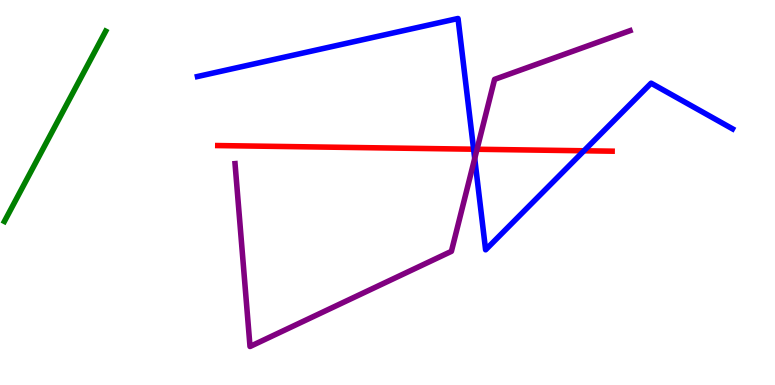[{'lines': ['blue', 'red'], 'intersections': [{'x': 6.11, 'y': 6.12}, {'x': 7.54, 'y': 6.08}]}, {'lines': ['green', 'red'], 'intersections': []}, {'lines': ['purple', 'red'], 'intersections': [{'x': 6.16, 'y': 6.12}]}, {'lines': ['blue', 'green'], 'intersections': []}, {'lines': ['blue', 'purple'], 'intersections': [{'x': 6.13, 'y': 5.88}]}, {'lines': ['green', 'purple'], 'intersections': []}]